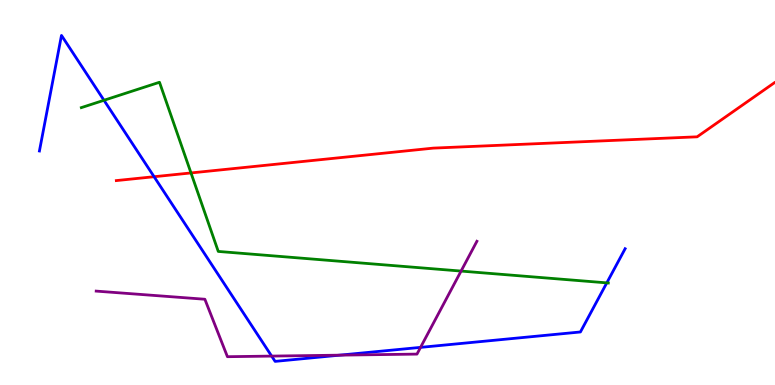[{'lines': ['blue', 'red'], 'intersections': [{'x': 1.99, 'y': 5.41}]}, {'lines': ['green', 'red'], 'intersections': [{'x': 2.46, 'y': 5.51}]}, {'lines': ['purple', 'red'], 'intersections': []}, {'lines': ['blue', 'green'], 'intersections': [{'x': 1.34, 'y': 7.4}, {'x': 7.83, 'y': 2.65}]}, {'lines': ['blue', 'purple'], 'intersections': [{'x': 3.51, 'y': 0.751}, {'x': 4.38, 'y': 0.775}, {'x': 5.43, 'y': 0.977}]}, {'lines': ['green', 'purple'], 'intersections': [{'x': 5.95, 'y': 2.96}]}]